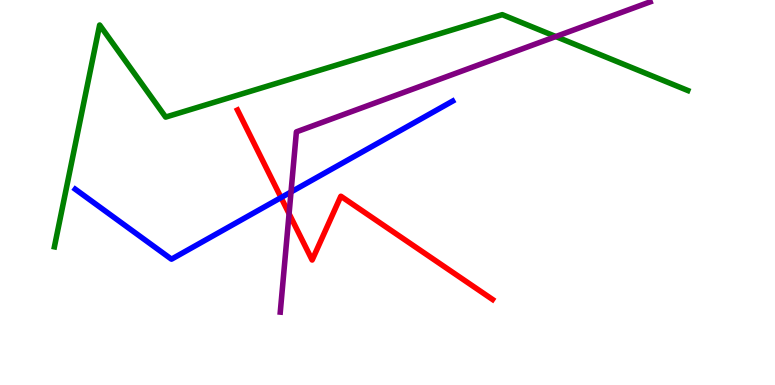[{'lines': ['blue', 'red'], 'intersections': [{'x': 3.63, 'y': 4.87}]}, {'lines': ['green', 'red'], 'intersections': []}, {'lines': ['purple', 'red'], 'intersections': [{'x': 3.73, 'y': 4.45}]}, {'lines': ['blue', 'green'], 'intersections': []}, {'lines': ['blue', 'purple'], 'intersections': [{'x': 3.76, 'y': 5.01}]}, {'lines': ['green', 'purple'], 'intersections': [{'x': 7.17, 'y': 9.05}]}]